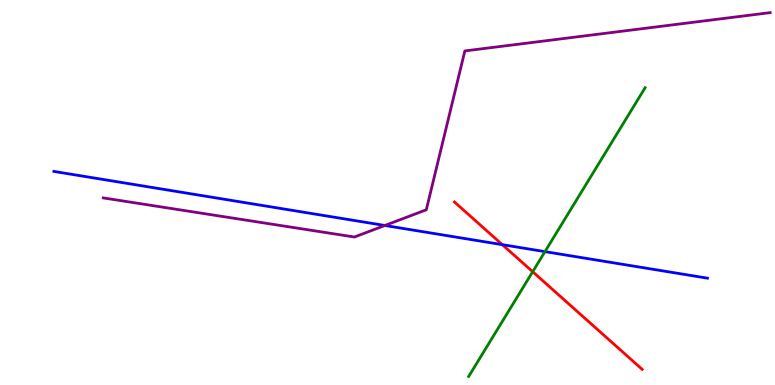[{'lines': ['blue', 'red'], 'intersections': [{'x': 6.48, 'y': 3.65}]}, {'lines': ['green', 'red'], 'intersections': [{'x': 6.87, 'y': 2.94}]}, {'lines': ['purple', 'red'], 'intersections': []}, {'lines': ['blue', 'green'], 'intersections': [{'x': 7.03, 'y': 3.46}]}, {'lines': ['blue', 'purple'], 'intersections': [{'x': 4.97, 'y': 4.14}]}, {'lines': ['green', 'purple'], 'intersections': []}]